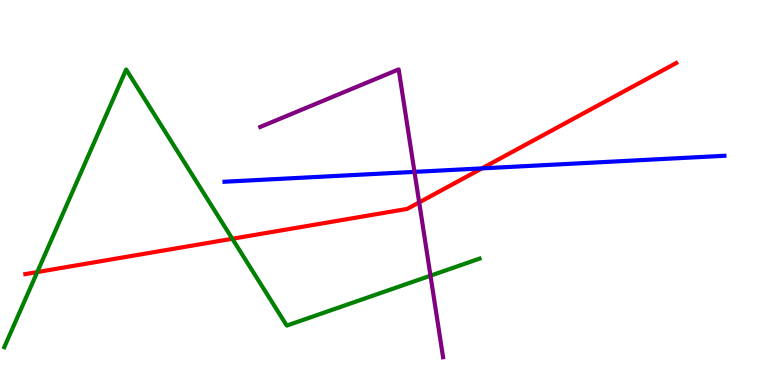[{'lines': ['blue', 'red'], 'intersections': [{'x': 6.22, 'y': 5.63}]}, {'lines': ['green', 'red'], 'intersections': [{'x': 0.481, 'y': 2.93}, {'x': 3.0, 'y': 3.8}]}, {'lines': ['purple', 'red'], 'intersections': [{'x': 5.41, 'y': 4.74}]}, {'lines': ['blue', 'green'], 'intersections': []}, {'lines': ['blue', 'purple'], 'intersections': [{'x': 5.35, 'y': 5.54}]}, {'lines': ['green', 'purple'], 'intersections': [{'x': 5.55, 'y': 2.84}]}]